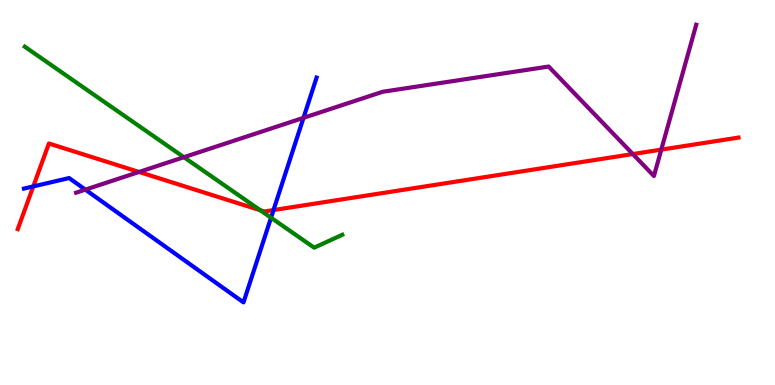[{'lines': ['blue', 'red'], 'intersections': [{'x': 0.43, 'y': 5.16}, {'x': 3.53, 'y': 4.54}]}, {'lines': ['green', 'red'], 'intersections': [{'x': 3.36, 'y': 4.54}]}, {'lines': ['purple', 'red'], 'intersections': [{'x': 1.79, 'y': 5.53}, {'x': 8.17, 'y': 6.0}, {'x': 8.53, 'y': 6.11}]}, {'lines': ['blue', 'green'], 'intersections': [{'x': 3.5, 'y': 4.35}]}, {'lines': ['blue', 'purple'], 'intersections': [{'x': 1.1, 'y': 5.07}, {'x': 3.92, 'y': 6.94}]}, {'lines': ['green', 'purple'], 'intersections': [{'x': 2.37, 'y': 5.92}]}]